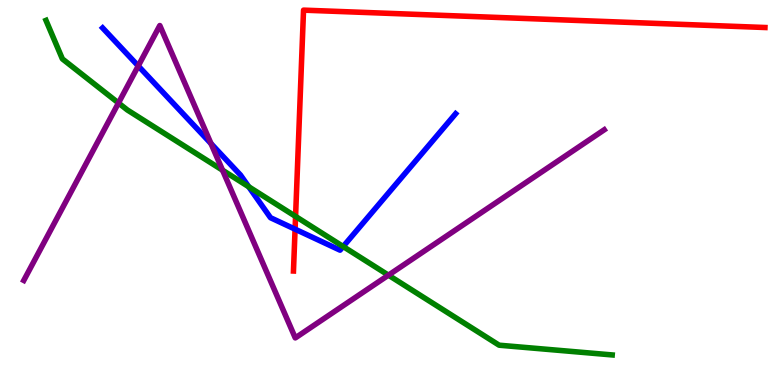[{'lines': ['blue', 'red'], 'intersections': [{'x': 3.81, 'y': 4.05}]}, {'lines': ['green', 'red'], 'intersections': [{'x': 3.81, 'y': 4.38}]}, {'lines': ['purple', 'red'], 'intersections': []}, {'lines': ['blue', 'green'], 'intersections': [{'x': 3.21, 'y': 5.15}, {'x': 4.43, 'y': 3.6}]}, {'lines': ['blue', 'purple'], 'intersections': [{'x': 1.78, 'y': 8.29}, {'x': 2.72, 'y': 6.27}]}, {'lines': ['green', 'purple'], 'intersections': [{'x': 1.53, 'y': 7.32}, {'x': 2.87, 'y': 5.58}, {'x': 5.01, 'y': 2.85}]}]